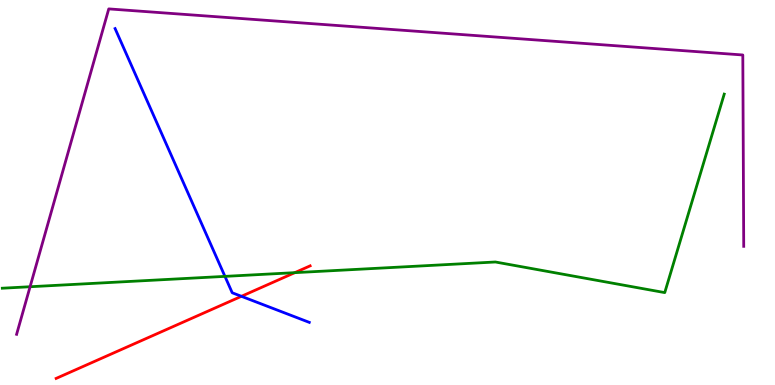[{'lines': ['blue', 'red'], 'intersections': [{'x': 3.12, 'y': 2.3}]}, {'lines': ['green', 'red'], 'intersections': [{'x': 3.8, 'y': 2.92}]}, {'lines': ['purple', 'red'], 'intersections': []}, {'lines': ['blue', 'green'], 'intersections': [{'x': 2.9, 'y': 2.82}]}, {'lines': ['blue', 'purple'], 'intersections': []}, {'lines': ['green', 'purple'], 'intersections': [{'x': 0.388, 'y': 2.55}]}]